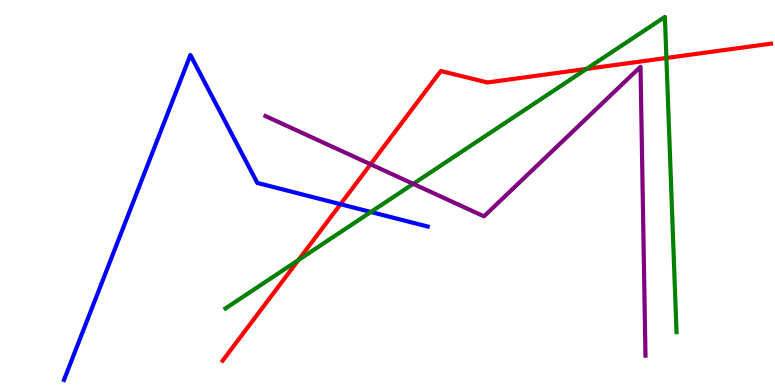[{'lines': ['blue', 'red'], 'intersections': [{'x': 4.39, 'y': 4.7}]}, {'lines': ['green', 'red'], 'intersections': [{'x': 3.85, 'y': 3.25}, {'x': 7.57, 'y': 8.21}, {'x': 8.6, 'y': 8.49}]}, {'lines': ['purple', 'red'], 'intersections': [{'x': 4.78, 'y': 5.73}]}, {'lines': ['blue', 'green'], 'intersections': [{'x': 4.79, 'y': 4.49}]}, {'lines': ['blue', 'purple'], 'intersections': []}, {'lines': ['green', 'purple'], 'intersections': [{'x': 5.33, 'y': 5.22}]}]